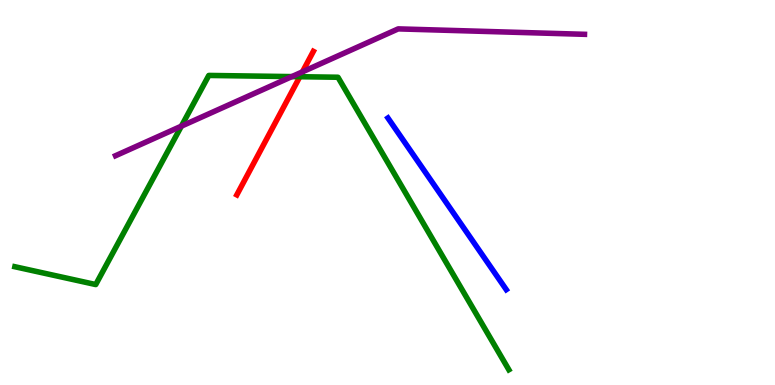[{'lines': ['blue', 'red'], 'intersections': []}, {'lines': ['green', 'red'], 'intersections': [{'x': 3.87, 'y': 8.01}]}, {'lines': ['purple', 'red'], 'intersections': [{'x': 3.9, 'y': 8.13}]}, {'lines': ['blue', 'green'], 'intersections': []}, {'lines': ['blue', 'purple'], 'intersections': []}, {'lines': ['green', 'purple'], 'intersections': [{'x': 2.34, 'y': 6.72}, {'x': 3.77, 'y': 8.01}]}]